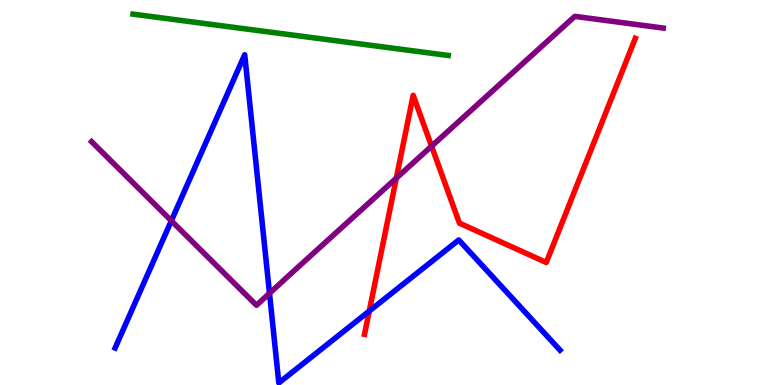[{'lines': ['blue', 'red'], 'intersections': [{'x': 4.76, 'y': 1.92}]}, {'lines': ['green', 'red'], 'intersections': []}, {'lines': ['purple', 'red'], 'intersections': [{'x': 5.11, 'y': 5.37}, {'x': 5.57, 'y': 6.2}]}, {'lines': ['blue', 'green'], 'intersections': []}, {'lines': ['blue', 'purple'], 'intersections': [{'x': 2.21, 'y': 4.27}, {'x': 3.48, 'y': 2.38}]}, {'lines': ['green', 'purple'], 'intersections': []}]